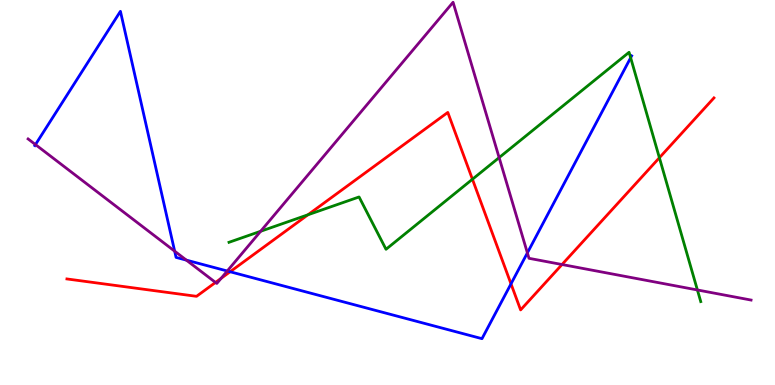[{'lines': ['blue', 'red'], 'intersections': [{'x': 2.97, 'y': 2.94}, {'x': 6.59, 'y': 2.63}]}, {'lines': ['green', 'red'], 'intersections': [{'x': 3.97, 'y': 4.42}, {'x': 6.1, 'y': 5.34}, {'x': 8.51, 'y': 5.9}]}, {'lines': ['purple', 'red'], 'intersections': [{'x': 2.78, 'y': 2.66}, {'x': 2.85, 'y': 2.77}, {'x': 7.25, 'y': 3.13}]}, {'lines': ['blue', 'green'], 'intersections': [{'x': 8.14, 'y': 8.5}]}, {'lines': ['blue', 'purple'], 'intersections': [{'x': 0.458, 'y': 6.24}, {'x': 2.25, 'y': 3.48}, {'x': 2.4, 'y': 3.24}, {'x': 2.93, 'y': 2.96}, {'x': 6.8, 'y': 3.43}]}, {'lines': ['green', 'purple'], 'intersections': [{'x': 3.36, 'y': 3.99}, {'x': 6.44, 'y': 5.91}, {'x': 9.0, 'y': 2.47}]}]